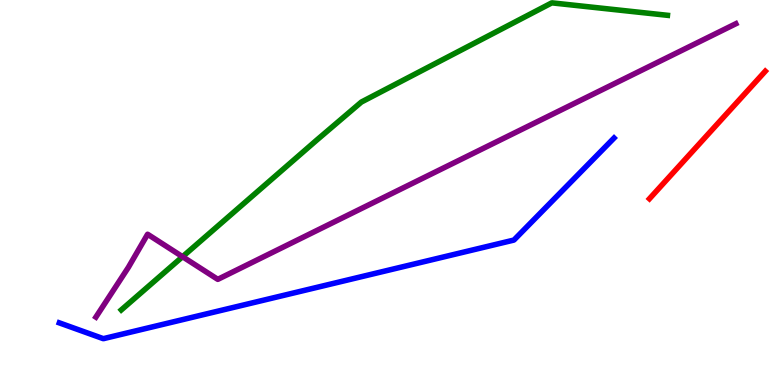[{'lines': ['blue', 'red'], 'intersections': []}, {'lines': ['green', 'red'], 'intersections': []}, {'lines': ['purple', 'red'], 'intersections': []}, {'lines': ['blue', 'green'], 'intersections': []}, {'lines': ['blue', 'purple'], 'intersections': []}, {'lines': ['green', 'purple'], 'intersections': [{'x': 2.36, 'y': 3.33}]}]